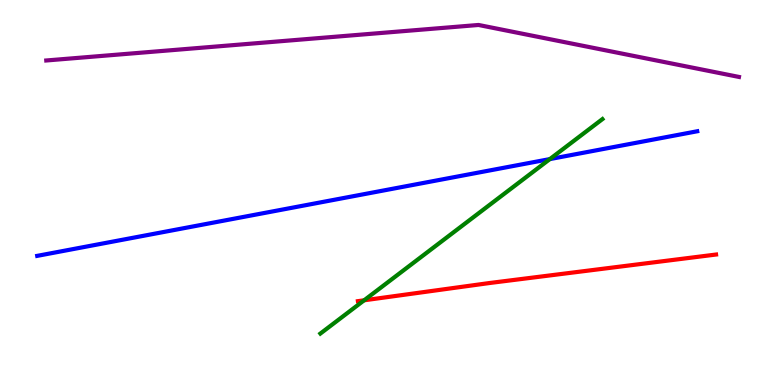[{'lines': ['blue', 'red'], 'intersections': []}, {'lines': ['green', 'red'], 'intersections': [{'x': 4.7, 'y': 2.2}]}, {'lines': ['purple', 'red'], 'intersections': []}, {'lines': ['blue', 'green'], 'intersections': [{'x': 7.09, 'y': 5.87}]}, {'lines': ['blue', 'purple'], 'intersections': []}, {'lines': ['green', 'purple'], 'intersections': []}]